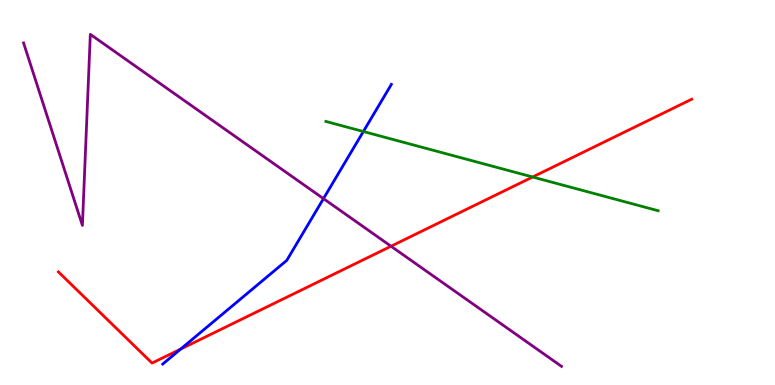[{'lines': ['blue', 'red'], 'intersections': [{'x': 2.33, 'y': 0.933}]}, {'lines': ['green', 'red'], 'intersections': [{'x': 6.87, 'y': 5.4}]}, {'lines': ['purple', 'red'], 'intersections': [{'x': 5.05, 'y': 3.6}]}, {'lines': ['blue', 'green'], 'intersections': [{'x': 4.69, 'y': 6.58}]}, {'lines': ['blue', 'purple'], 'intersections': [{'x': 4.17, 'y': 4.84}]}, {'lines': ['green', 'purple'], 'intersections': []}]